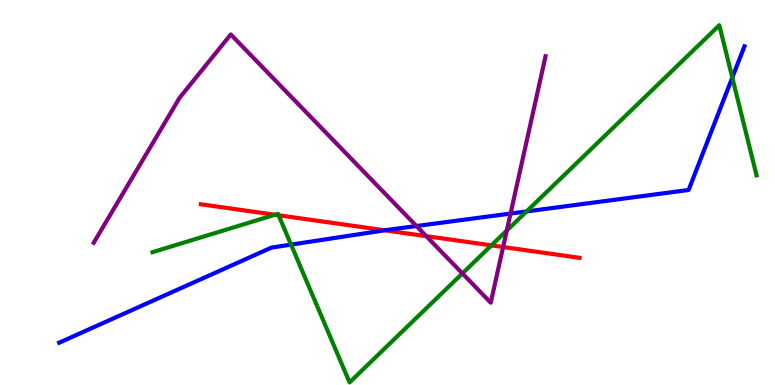[{'lines': ['blue', 'red'], 'intersections': [{'x': 4.96, 'y': 4.02}]}, {'lines': ['green', 'red'], 'intersections': [{'x': 3.55, 'y': 4.42}, {'x': 3.59, 'y': 4.41}, {'x': 6.34, 'y': 3.63}]}, {'lines': ['purple', 'red'], 'intersections': [{'x': 5.5, 'y': 3.87}, {'x': 6.49, 'y': 3.58}]}, {'lines': ['blue', 'green'], 'intersections': [{'x': 3.76, 'y': 3.65}, {'x': 6.79, 'y': 4.51}, {'x': 9.45, 'y': 7.99}]}, {'lines': ['blue', 'purple'], 'intersections': [{'x': 5.37, 'y': 4.13}, {'x': 6.59, 'y': 4.45}]}, {'lines': ['green', 'purple'], 'intersections': [{'x': 5.97, 'y': 2.9}, {'x': 6.54, 'y': 4.01}]}]